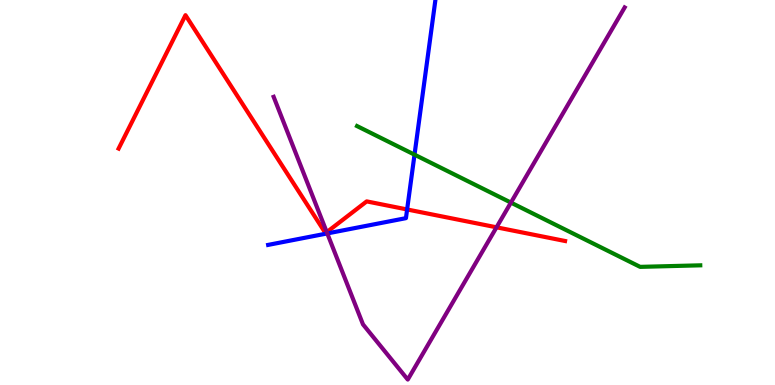[{'lines': ['blue', 'red'], 'intersections': [{'x': 5.25, 'y': 4.56}]}, {'lines': ['green', 'red'], 'intersections': []}, {'lines': ['purple', 'red'], 'intersections': [{'x': 4.22, 'y': 3.97}, {'x': 6.41, 'y': 4.1}]}, {'lines': ['blue', 'green'], 'intersections': [{'x': 5.35, 'y': 5.98}]}, {'lines': ['blue', 'purple'], 'intersections': [{'x': 4.22, 'y': 3.94}]}, {'lines': ['green', 'purple'], 'intersections': [{'x': 6.59, 'y': 4.74}]}]